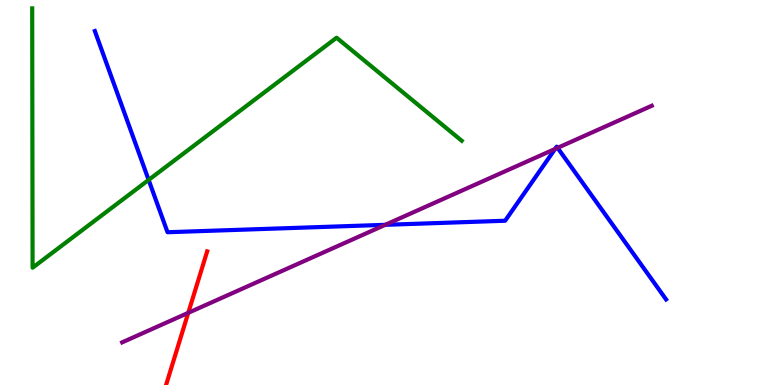[{'lines': ['blue', 'red'], 'intersections': []}, {'lines': ['green', 'red'], 'intersections': []}, {'lines': ['purple', 'red'], 'intersections': [{'x': 2.43, 'y': 1.87}]}, {'lines': ['blue', 'green'], 'intersections': [{'x': 1.92, 'y': 5.33}]}, {'lines': ['blue', 'purple'], 'intersections': [{'x': 4.97, 'y': 4.16}, {'x': 7.16, 'y': 6.13}, {'x': 7.19, 'y': 6.16}]}, {'lines': ['green', 'purple'], 'intersections': []}]